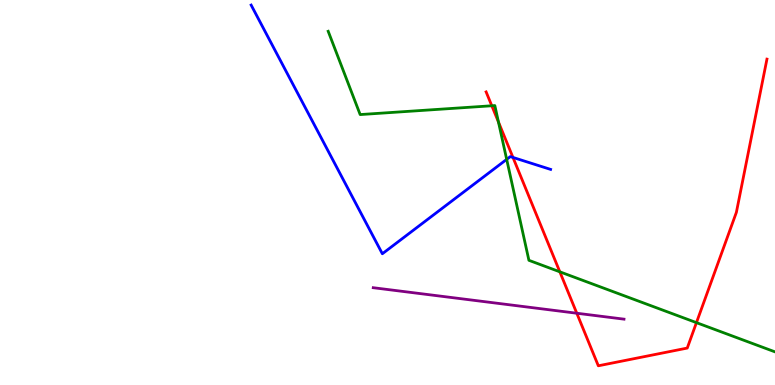[{'lines': ['blue', 'red'], 'intersections': [{'x': 6.62, 'y': 5.91}]}, {'lines': ['green', 'red'], 'intersections': [{'x': 6.35, 'y': 7.25}, {'x': 6.43, 'y': 6.83}, {'x': 7.22, 'y': 2.94}, {'x': 8.99, 'y': 1.62}]}, {'lines': ['purple', 'red'], 'intersections': [{'x': 7.44, 'y': 1.86}]}, {'lines': ['blue', 'green'], 'intersections': [{'x': 6.54, 'y': 5.86}]}, {'lines': ['blue', 'purple'], 'intersections': []}, {'lines': ['green', 'purple'], 'intersections': []}]